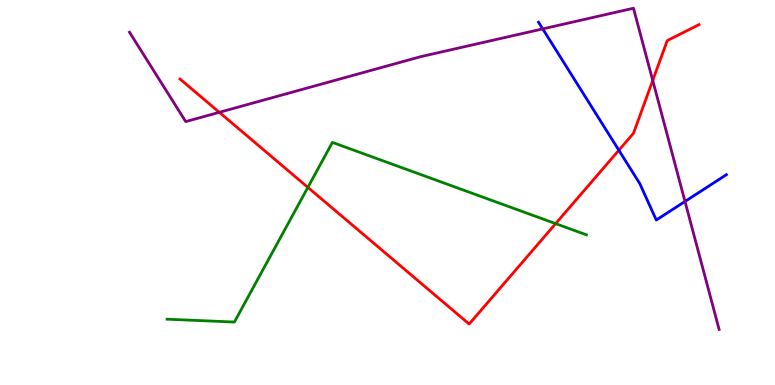[{'lines': ['blue', 'red'], 'intersections': [{'x': 7.99, 'y': 6.1}]}, {'lines': ['green', 'red'], 'intersections': [{'x': 3.97, 'y': 5.13}, {'x': 7.17, 'y': 4.19}]}, {'lines': ['purple', 'red'], 'intersections': [{'x': 2.83, 'y': 7.08}, {'x': 8.42, 'y': 7.91}]}, {'lines': ['blue', 'green'], 'intersections': []}, {'lines': ['blue', 'purple'], 'intersections': [{'x': 7.0, 'y': 9.25}, {'x': 8.84, 'y': 4.77}]}, {'lines': ['green', 'purple'], 'intersections': []}]